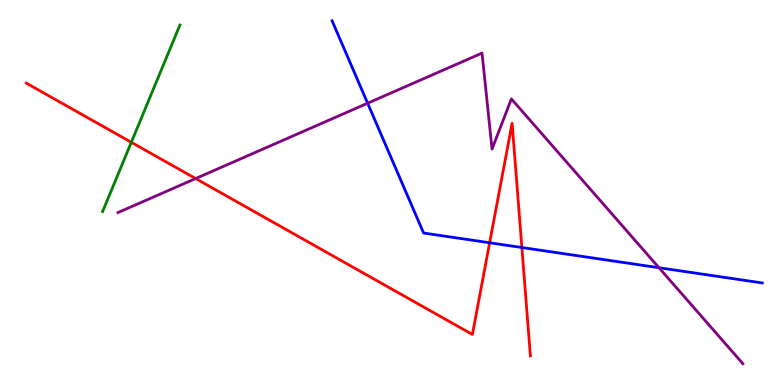[{'lines': ['blue', 'red'], 'intersections': [{'x': 6.32, 'y': 3.69}, {'x': 6.73, 'y': 3.57}]}, {'lines': ['green', 'red'], 'intersections': [{'x': 1.69, 'y': 6.3}]}, {'lines': ['purple', 'red'], 'intersections': [{'x': 2.52, 'y': 5.36}]}, {'lines': ['blue', 'green'], 'intersections': []}, {'lines': ['blue', 'purple'], 'intersections': [{'x': 4.74, 'y': 7.32}, {'x': 8.5, 'y': 3.05}]}, {'lines': ['green', 'purple'], 'intersections': []}]